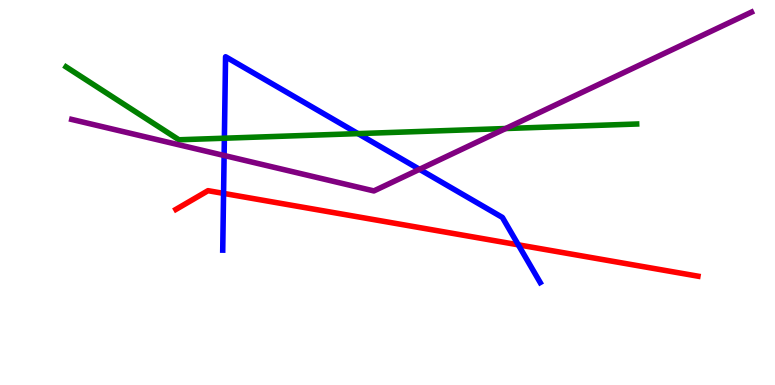[{'lines': ['blue', 'red'], 'intersections': [{'x': 2.88, 'y': 4.98}, {'x': 6.69, 'y': 3.64}]}, {'lines': ['green', 'red'], 'intersections': []}, {'lines': ['purple', 'red'], 'intersections': []}, {'lines': ['blue', 'green'], 'intersections': [{'x': 2.9, 'y': 6.41}, {'x': 4.62, 'y': 6.53}]}, {'lines': ['blue', 'purple'], 'intersections': [{'x': 2.89, 'y': 5.96}, {'x': 5.41, 'y': 5.6}]}, {'lines': ['green', 'purple'], 'intersections': [{'x': 6.52, 'y': 6.66}]}]